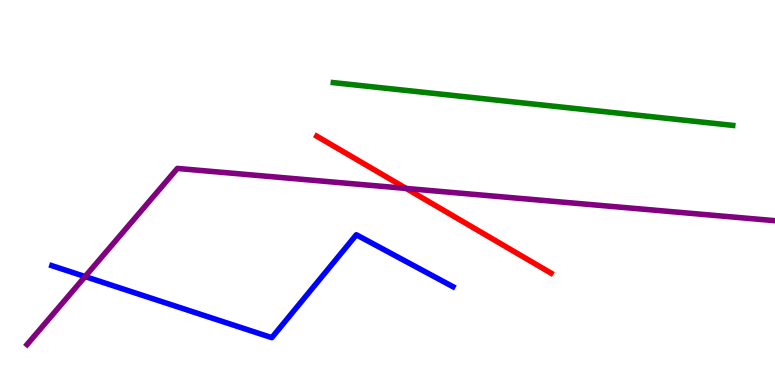[{'lines': ['blue', 'red'], 'intersections': []}, {'lines': ['green', 'red'], 'intersections': []}, {'lines': ['purple', 'red'], 'intersections': [{'x': 5.24, 'y': 5.11}]}, {'lines': ['blue', 'green'], 'intersections': []}, {'lines': ['blue', 'purple'], 'intersections': [{'x': 1.1, 'y': 2.82}]}, {'lines': ['green', 'purple'], 'intersections': []}]